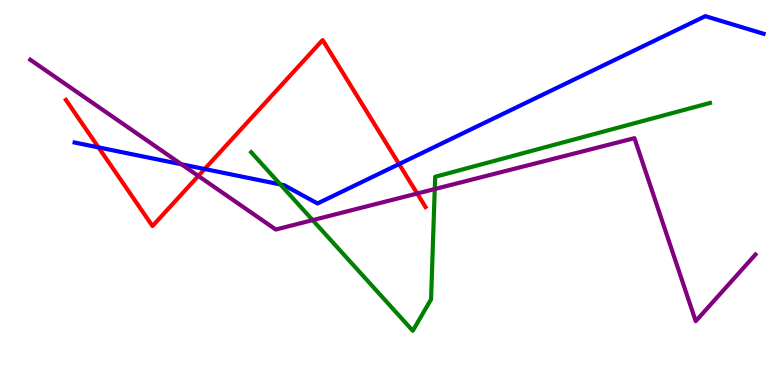[{'lines': ['blue', 'red'], 'intersections': [{'x': 1.27, 'y': 6.17}, {'x': 2.64, 'y': 5.61}, {'x': 5.15, 'y': 5.74}]}, {'lines': ['green', 'red'], 'intersections': []}, {'lines': ['purple', 'red'], 'intersections': [{'x': 2.56, 'y': 5.43}, {'x': 5.38, 'y': 4.97}]}, {'lines': ['blue', 'green'], 'intersections': [{'x': 3.62, 'y': 5.21}]}, {'lines': ['blue', 'purple'], 'intersections': [{'x': 2.34, 'y': 5.73}]}, {'lines': ['green', 'purple'], 'intersections': [{'x': 4.03, 'y': 4.28}, {'x': 5.61, 'y': 5.09}]}]